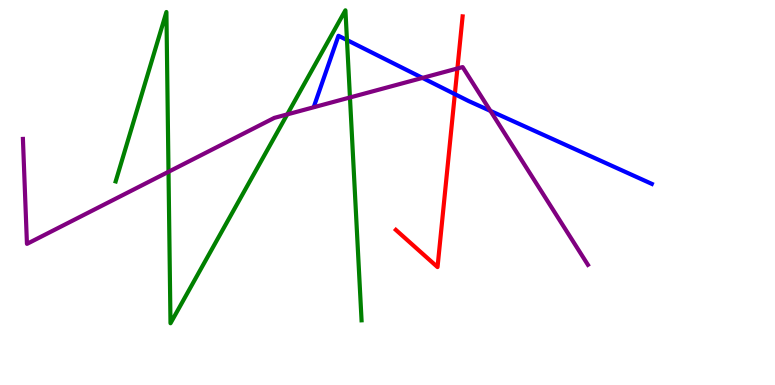[{'lines': ['blue', 'red'], 'intersections': [{'x': 5.87, 'y': 7.56}]}, {'lines': ['green', 'red'], 'intersections': []}, {'lines': ['purple', 'red'], 'intersections': [{'x': 5.9, 'y': 8.22}]}, {'lines': ['blue', 'green'], 'intersections': [{'x': 4.48, 'y': 8.96}]}, {'lines': ['blue', 'purple'], 'intersections': [{'x': 5.45, 'y': 7.98}, {'x': 6.33, 'y': 7.12}]}, {'lines': ['green', 'purple'], 'intersections': [{'x': 2.17, 'y': 5.54}, {'x': 3.71, 'y': 7.03}, {'x': 4.52, 'y': 7.47}]}]